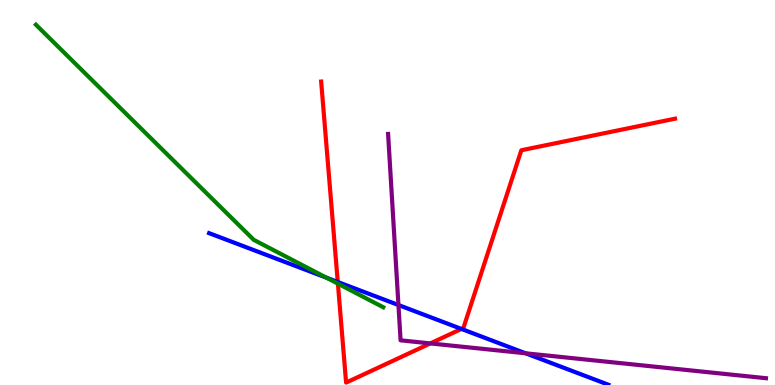[{'lines': ['blue', 'red'], 'intersections': [{'x': 4.36, 'y': 2.68}, {'x': 5.95, 'y': 1.46}]}, {'lines': ['green', 'red'], 'intersections': [{'x': 4.36, 'y': 2.63}]}, {'lines': ['purple', 'red'], 'intersections': [{'x': 5.55, 'y': 1.08}]}, {'lines': ['blue', 'green'], 'intersections': [{'x': 4.21, 'y': 2.79}]}, {'lines': ['blue', 'purple'], 'intersections': [{'x': 5.14, 'y': 2.08}, {'x': 6.78, 'y': 0.824}]}, {'lines': ['green', 'purple'], 'intersections': []}]